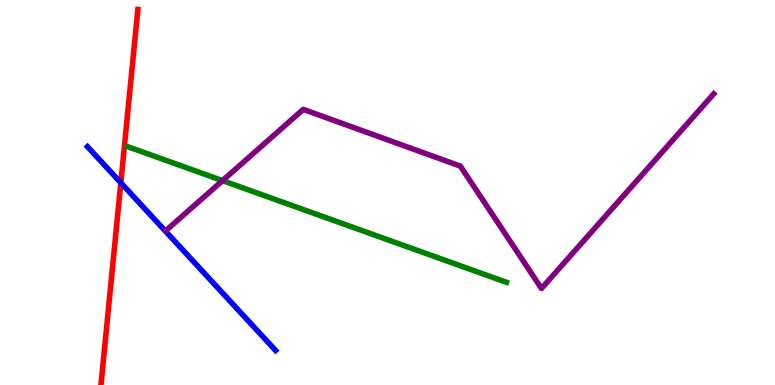[{'lines': ['blue', 'red'], 'intersections': [{'x': 1.56, 'y': 5.25}]}, {'lines': ['green', 'red'], 'intersections': []}, {'lines': ['purple', 'red'], 'intersections': []}, {'lines': ['blue', 'green'], 'intersections': []}, {'lines': ['blue', 'purple'], 'intersections': []}, {'lines': ['green', 'purple'], 'intersections': [{'x': 2.87, 'y': 5.31}]}]